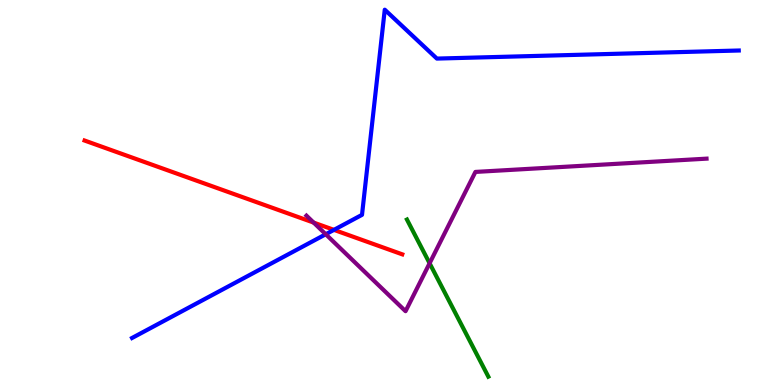[{'lines': ['blue', 'red'], 'intersections': [{'x': 4.31, 'y': 4.03}]}, {'lines': ['green', 'red'], 'intersections': []}, {'lines': ['purple', 'red'], 'intersections': [{'x': 4.05, 'y': 4.22}]}, {'lines': ['blue', 'green'], 'intersections': []}, {'lines': ['blue', 'purple'], 'intersections': [{'x': 4.2, 'y': 3.92}]}, {'lines': ['green', 'purple'], 'intersections': [{'x': 5.54, 'y': 3.16}]}]